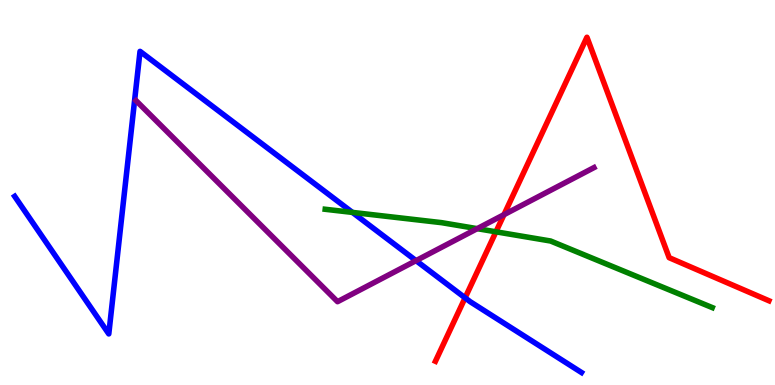[{'lines': ['blue', 'red'], 'intersections': [{'x': 6.0, 'y': 2.26}]}, {'lines': ['green', 'red'], 'intersections': [{'x': 6.4, 'y': 3.98}]}, {'lines': ['purple', 'red'], 'intersections': [{'x': 6.5, 'y': 4.42}]}, {'lines': ['blue', 'green'], 'intersections': [{'x': 4.55, 'y': 4.48}]}, {'lines': ['blue', 'purple'], 'intersections': [{'x': 5.37, 'y': 3.23}]}, {'lines': ['green', 'purple'], 'intersections': [{'x': 6.16, 'y': 4.06}]}]